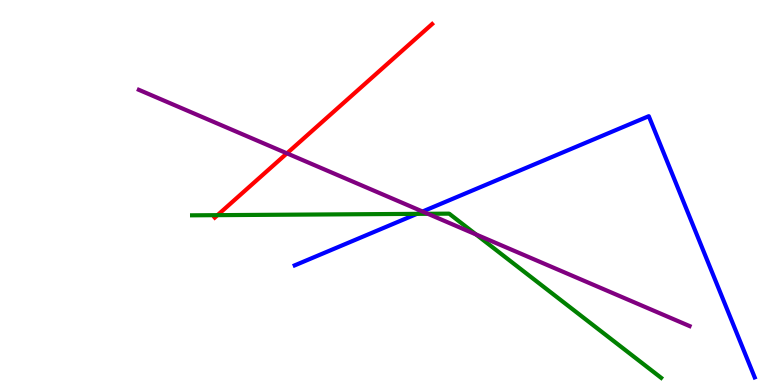[{'lines': ['blue', 'red'], 'intersections': []}, {'lines': ['green', 'red'], 'intersections': [{'x': 2.81, 'y': 4.41}]}, {'lines': ['purple', 'red'], 'intersections': [{'x': 3.7, 'y': 6.02}]}, {'lines': ['blue', 'green'], 'intersections': [{'x': 5.38, 'y': 4.45}]}, {'lines': ['blue', 'purple'], 'intersections': [{'x': 5.45, 'y': 4.51}]}, {'lines': ['green', 'purple'], 'intersections': [{'x': 5.52, 'y': 4.45}, {'x': 6.14, 'y': 3.91}]}]